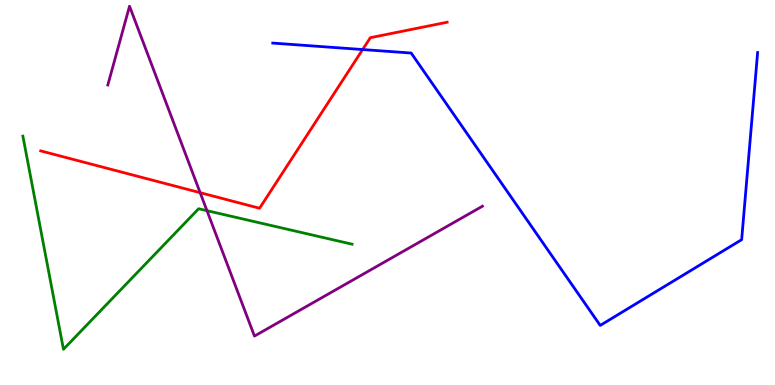[{'lines': ['blue', 'red'], 'intersections': [{'x': 4.68, 'y': 8.71}]}, {'lines': ['green', 'red'], 'intersections': []}, {'lines': ['purple', 'red'], 'intersections': [{'x': 2.58, 'y': 5.0}]}, {'lines': ['blue', 'green'], 'intersections': []}, {'lines': ['blue', 'purple'], 'intersections': []}, {'lines': ['green', 'purple'], 'intersections': [{'x': 2.67, 'y': 4.53}]}]